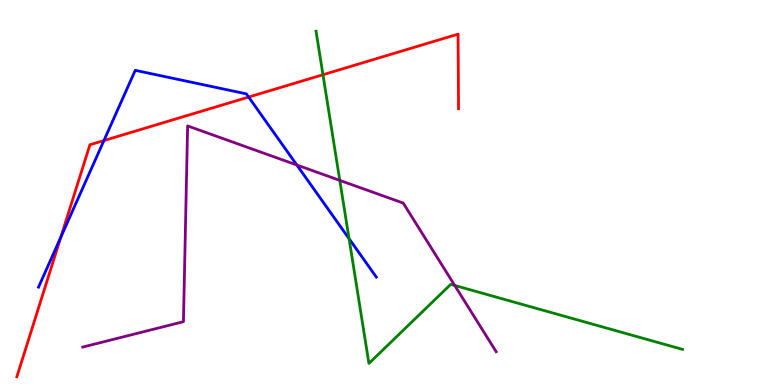[{'lines': ['blue', 'red'], 'intersections': [{'x': 0.785, 'y': 3.84}, {'x': 1.34, 'y': 6.35}, {'x': 3.21, 'y': 7.48}]}, {'lines': ['green', 'red'], 'intersections': [{'x': 4.17, 'y': 8.06}]}, {'lines': ['purple', 'red'], 'intersections': []}, {'lines': ['blue', 'green'], 'intersections': [{'x': 4.5, 'y': 3.8}]}, {'lines': ['blue', 'purple'], 'intersections': [{'x': 3.83, 'y': 5.71}]}, {'lines': ['green', 'purple'], 'intersections': [{'x': 4.38, 'y': 5.32}, {'x': 5.87, 'y': 2.59}]}]